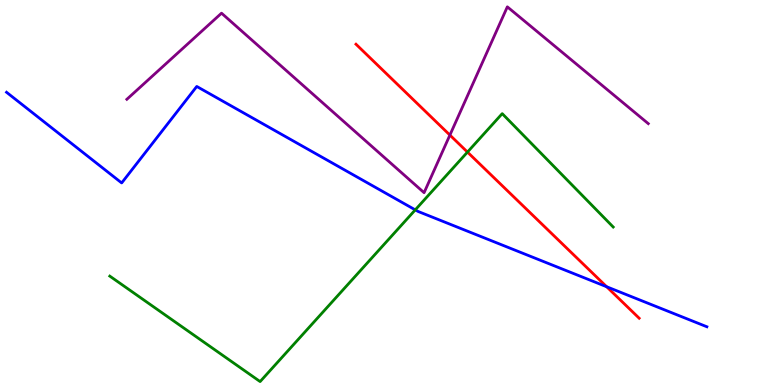[{'lines': ['blue', 'red'], 'intersections': [{'x': 7.83, 'y': 2.55}]}, {'lines': ['green', 'red'], 'intersections': [{'x': 6.03, 'y': 6.05}]}, {'lines': ['purple', 'red'], 'intersections': [{'x': 5.81, 'y': 6.49}]}, {'lines': ['blue', 'green'], 'intersections': [{'x': 5.36, 'y': 4.55}]}, {'lines': ['blue', 'purple'], 'intersections': []}, {'lines': ['green', 'purple'], 'intersections': []}]